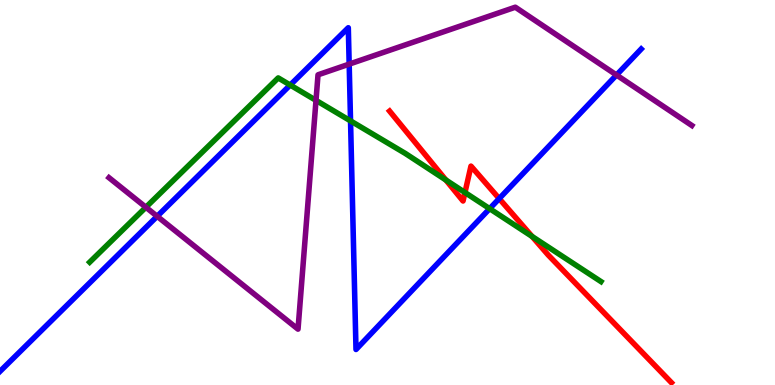[{'lines': ['blue', 'red'], 'intersections': [{'x': 6.44, 'y': 4.84}]}, {'lines': ['green', 'red'], 'intersections': [{'x': 5.75, 'y': 5.32}, {'x': 6.0, 'y': 5.0}, {'x': 6.87, 'y': 3.86}]}, {'lines': ['purple', 'red'], 'intersections': []}, {'lines': ['blue', 'green'], 'intersections': [{'x': 3.74, 'y': 7.79}, {'x': 4.52, 'y': 6.86}, {'x': 6.32, 'y': 4.58}]}, {'lines': ['blue', 'purple'], 'intersections': [{'x': 2.03, 'y': 4.38}, {'x': 4.51, 'y': 8.33}, {'x': 7.95, 'y': 8.05}]}, {'lines': ['green', 'purple'], 'intersections': [{'x': 1.88, 'y': 4.62}, {'x': 4.08, 'y': 7.39}]}]